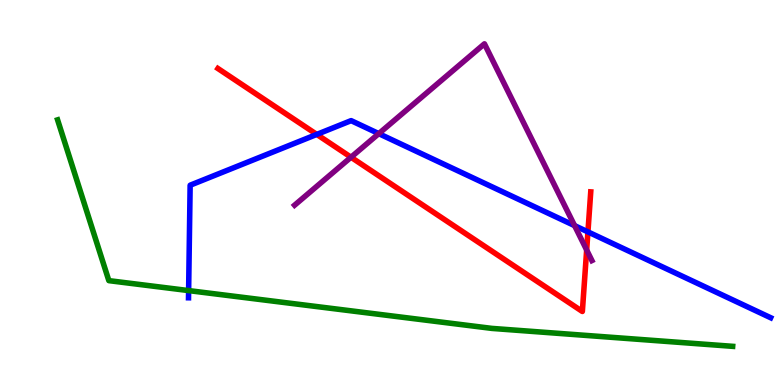[{'lines': ['blue', 'red'], 'intersections': [{'x': 4.09, 'y': 6.51}, {'x': 7.59, 'y': 3.98}]}, {'lines': ['green', 'red'], 'intersections': []}, {'lines': ['purple', 'red'], 'intersections': [{'x': 4.53, 'y': 5.92}, {'x': 7.57, 'y': 3.51}]}, {'lines': ['blue', 'green'], 'intersections': [{'x': 2.43, 'y': 2.45}]}, {'lines': ['blue', 'purple'], 'intersections': [{'x': 4.89, 'y': 6.53}, {'x': 7.41, 'y': 4.14}]}, {'lines': ['green', 'purple'], 'intersections': []}]